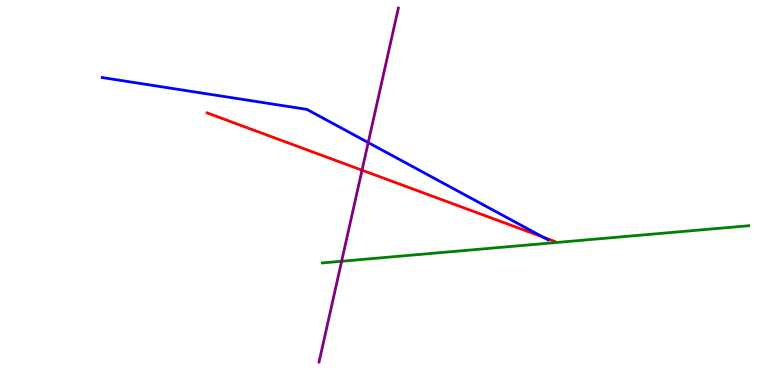[{'lines': ['blue', 'red'], 'intersections': [{'x': 7.01, 'y': 3.84}]}, {'lines': ['green', 'red'], 'intersections': []}, {'lines': ['purple', 'red'], 'intersections': [{'x': 4.67, 'y': 5.58}]}, {'lines': ['blue', 'green'], 'intersections': []}, {'lines': ['blue', 'purple'], 'intersections': [{'x': 4.75, 'y': 6.3}]}, {'lines': ['green', 'purple'], 'intersections': [{'x': 4.41, 'y': 3.21}]}]